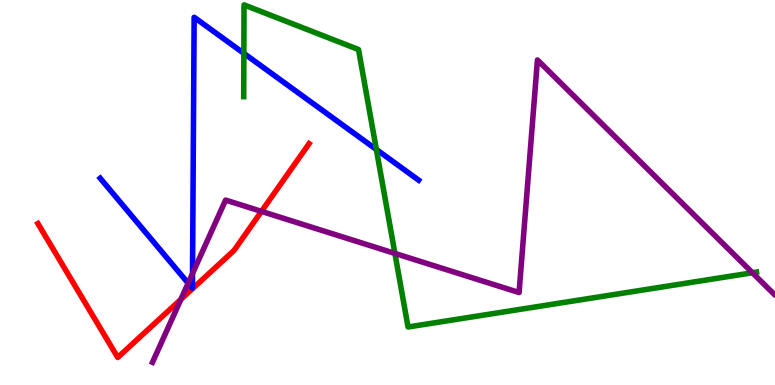[{'lines': ['blue', 'red'], 'intersections': []}, {'lines': ['green', 'red'], 'intersections': []}, {'lines': ['purple', 'red'], 'intersections': [{'x': 2.33, 'y': 2.22}, {'x': 3.37, 'y': 4.51}]}, {'lines': ['blue', 'green'], 'intersections': [{'x': 3.15, 'y': 8.61}, {'x': 4.86, 'y': 6.12}]}, {'lines': ['blue', 'purple'], 'intersections': [{'x': 2.43, 'y': 2.64}, {'x': 2.48, 'y': 2.9}]}, {'lines': ['green', 'purple'], 'intersections': [{'x': 5.1, 'y': 3.42}, {'x': 9.71, 'y': 2.92}]}]